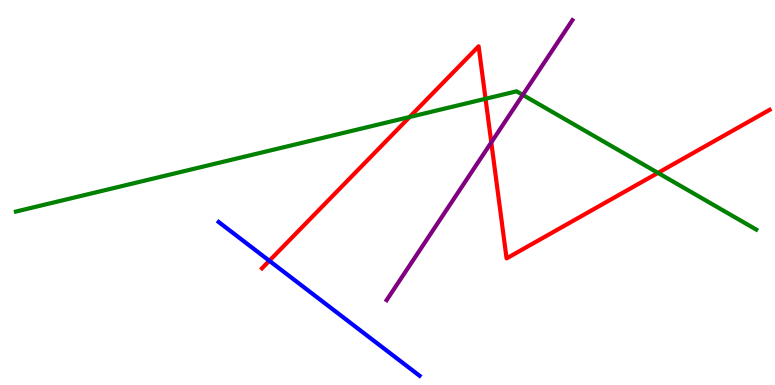[{'lines': ['blue', 'red'], 'intersections': [{'x': 3.48, 'y': 3.23}]}, {'lines': ['green', 'red'], 'intersections': [{'x': 5.29, 'y': 6.96}, {'x': 6.26, 'y': 7.43}, {'x': 8.49, 'y': 5.51}]}, {'lines': ['purple', 'red'], 'intersections': [{'x': 6.34, 'y': 6.3}]}, {'lines': ['blue', 'green'], 'intersections': []}, {'lines': ['blue', 'purple'], 'intersections': []}, {'lines': ['green', 'purple'], 'intersections': [{'x': 6.75, 'y': 7.53}]}]